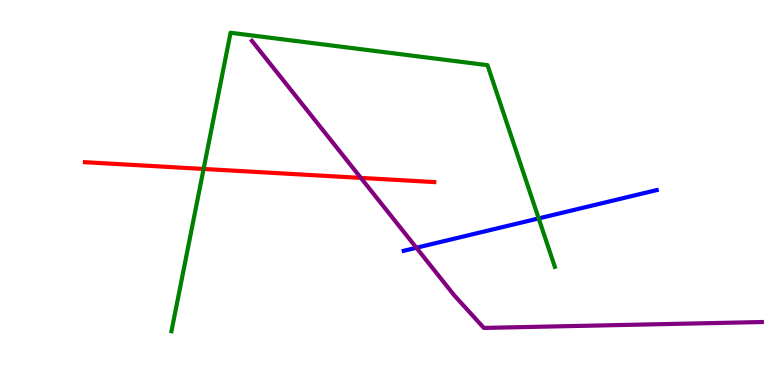[{'lines': ['blue', 'red'], 'intersections': []}, {'lines': ['green', 'red'], 'intersections': [{'x': 2.63, 'y': 5.61}]}, {'lines': ['purple', 'red'], 'intersections': [{'x': 4.66, 'y': 5.38}]}, {'lines': ['blue', 'green'], 'intersections': [{'x': 6.95, 'y': 4.33}]}, {'lines': ['blue', 'purple'], 'intersections': [{'x': 5.37, 'y': 3.56}]}, {'lines': ['green', 'purple'], 'intersections': []}]